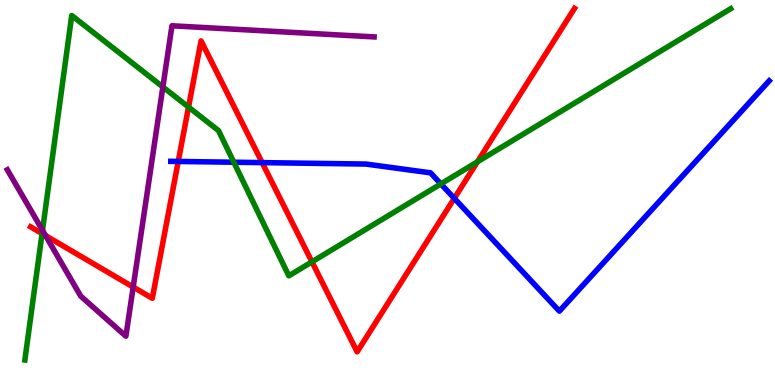[{'lines': ['blue', 'red'], 'intersections': [{'x': 2.3, 'y': 5.81}, {'x': 3.38, 'y': 5.78}, {'x': 5.86, 'y': 4.85}]}, {'lines': ['green', 'red'], 'intersections': [{'x': 0.543, 'y': 3.93}, {'x': 2.43, 'y': 7.22}, {'x': 4.03, 'y': 3.2}, {'x': 6.16, 'y': 5.8}]}, {'lines': ['purple', 'red'], 'intersections': [{'x': 0.588, 'y': 3.88}, {'x': 1.72, 'y': 2.54}]}, {'lines': ['blue', 'green'], 'intersections': [{'x': 3.02, 'y': 5.79}, {'x': 5.69, 'y': 5.22}]}, {'lines': ['blue', 'purple'], 'intersections': []}, {'lines': ['green', 'purple'], 'intersections': [{'x': 0.548, 'y': 4.02}, {'x': 2.1, 'y': 7.74}]}]